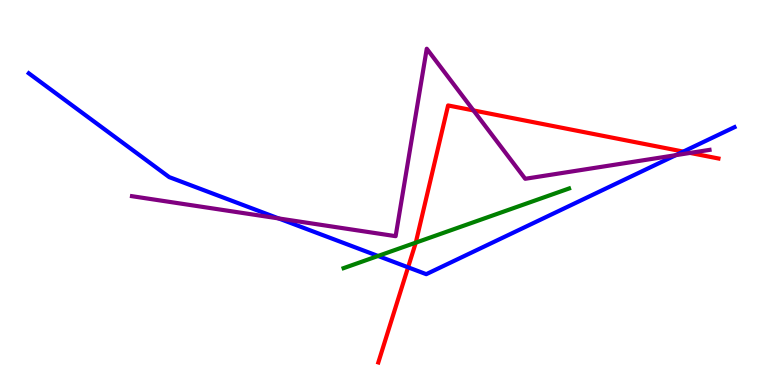[{'lines': ['blue', 'red'], 'intersections': [{'x': 5.27, 'y': 3.06}, {'x': 8.82, 'y': 6.06}]}, {'lines': ['green', 'red'], 'intersections': [{'x': 5.36, 'y': 3.7}]}, {'lines': ['purple', 'red'], 'intersections': [{'x': 6.11, 'y': 7.13}, {'x': 8.9, 'y': 6.03}]}, {'lines': ['blue', 'green'], 'intersections': [{'x': 4.88, 'y': 3.35}]}, {'lines': ['blue', 'purple'], 'intersections': [{'x': 3.6, 'y': 4.33}, {'x': 8.72, 'y': 5.97}]}, {'lines': ['green', 'purple'], 'intersections': []}]